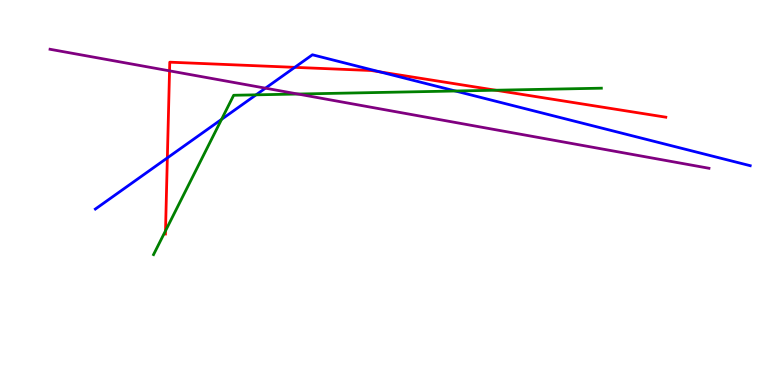[{'lines': ['blue', 'red'], 'intersections': [{'x': 2.16, 'y': 5.9}, {'x': 3.8, 'y': 8.25}, {'x': 4.9, 'y': 8.13}]}, {'lines': ['green', 'red'], 'intersections': [{'x': 2.14, 'y': 4.0}, {'x': 6.4, 'y': 7.66}]}, {'lines': ['purple', 'red'], 'intersections': [{'x': 2.19, 'y': 8.16}]}, {'lines': ['blue', 'green'], 'intersections': [{'x': 2.86, 'y': 6.9}, {'x': 3.3, 'y': 7.54}, {'x': 5.88, 'y': 7.64}]}, {'lines': ['blue', 'purple'], 'intersections': [{'x': 3.43, 'y': 7.71}]}, {'lines': ['green', 'purple'], 'intersections': [{'x': 3.84, 'y': 7.56}]}]